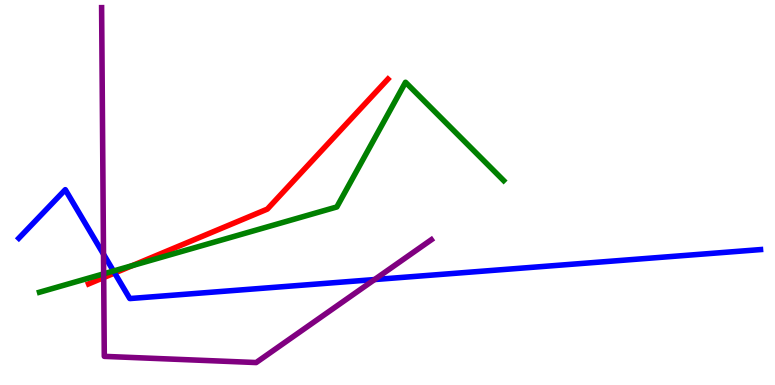[{'lines': ['blue', 'red'], 'intersections': [{'x': 1.48, 'y': 2.91}]}, {'lines': ['green', 'red'], 'intersections': [{'x': 1.71, 'y': 3.1}]}, {'lines': ['purple', 'red'], 'intersections': [{'x': 1.34, 'y': 2.79}]}, {'lines': ['blue', 'green'], 'intersections': [{'x': 1.46, 'y': 2.96}]}, {'lines': ['blue', 'purple'], 'intersections': [{'x': 1.34, 'y': 3.4}, {'x': 4.83, 'y': 2.74}]}, {'lines': ['green', 'purple'], 'intersections': [{'x': 1.34, 'y': 2.89}]}]